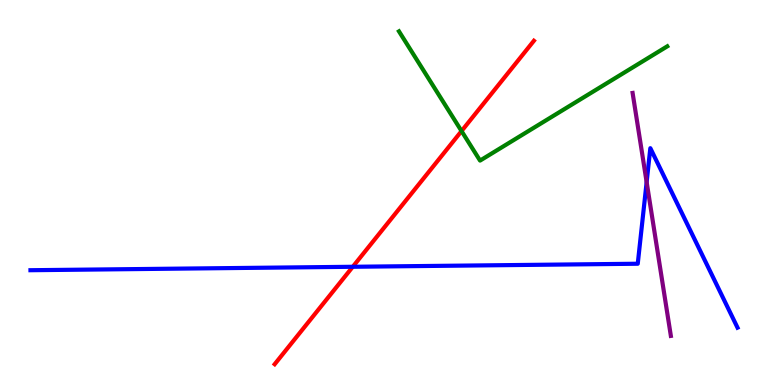[{'lines': ['blue', 'red'], 'intersections': [{'x': 4.55, 'y': 3.07}]}, {'lines': ['green', 'red'], 'intersections': [{'x': 5.96, 'y': 6.6}]}, {'lines': ['purple', 'red'], 'intersections': []}, {'lines': ['blue', 'green'], 'intersections': []}, {'lines': ['blue', 'purple'], 'intersections': [{'x': 8.34, 'y': 5.27}]}, {'lines': ['green', 'purple'], 'intersections': []}]